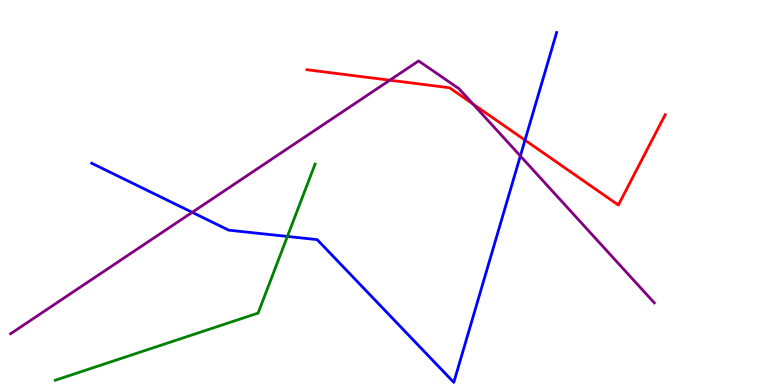[{'lines': ['blue', 'red'], 'intersections': [{'x': 6.77, 'y': 6.36}]}, {'lines': ['green', 'red'], 'intersections': []}, {'lines': ['purple', 'red'], 'intersections': [{'x': 5.03, 'y': 7.92}, {'x': 6.1, 'y': 7.3}]}, {'lines': ['blue', 'green'], 'intersections': [{'x': 3.71, 'y': 3.86}]}, {'lines': ['blue', 'purple'], 'intersections': [{'x': 2.48, 'y': 4.49}, {'x': 6.71, 'y': 5.95}]}, {'lines': ['green', 'purple'], 'intersections': []}]